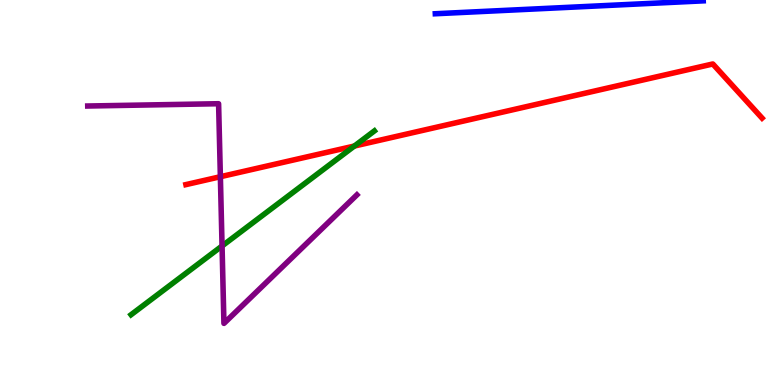[{'lines': ['blue', 'red'], 'intersections': []}, {'lines': ['green', 'red'], 'intersections': [{'x': 4.57, 'y': 6.21}]}, {'lines': ['purple', 'red'], 'intersections': [{'x': 2.84, 'y': 5.41}]}, {'lines': ['blue', 'green'], 'intersections': []}, {'lines': ['blue', 'purple'], 'intersections': []}, {'lines': ['green', 'purple'], 'intersections': [{'x': 2.87, 'y': 3.61}]}]